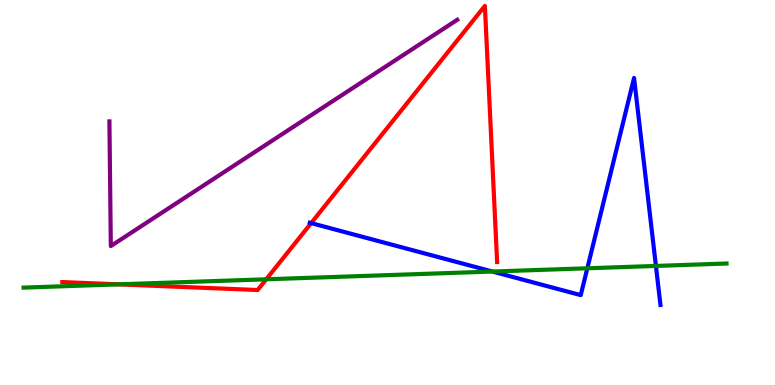[{'lines': ['blue', 'red'], 'intersections': [{'x': 4.01, 'y': 4.2}]}, {'lines': ['green', 'red'], 'intersections': [{'x': 1.53, 'y': 2.61}, {'x': 3.44, 'y': 2.75}]}, {'lines': ['purple', 'red'], 'intersections': []}, {'lines': ['blue', 'green'], 'intersections': [{'x': 6.35, 'y': 2.95}, {'x': 7.58, 'y': 3.03}, {'x': 8.46, 'y': 3.09}]}, {'lines': ['blue', 'purple'], 'intersections': []}, {'lines': ['green', 'purple'], 'intersections': []}]